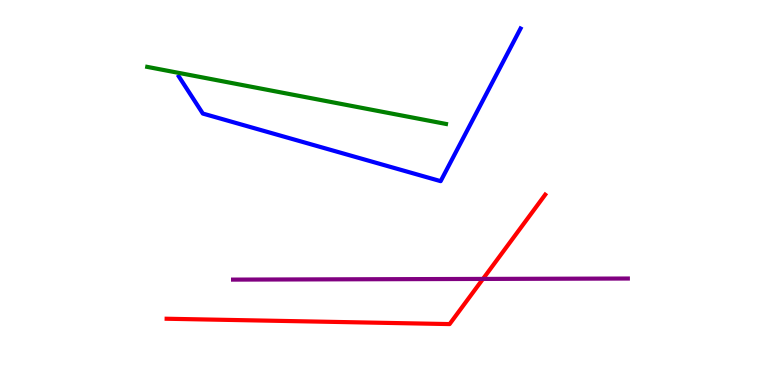[{'lines': ['blue', 'red'], 'intersections': []}, {'lines': ['green', 'red'], 'intersections': []}, {'lines': ['purple', 'red'], 'intersections': [{'x': 6.23, 'y': 2.76}]}, {'lines': ['blue', 'green'], 'intersections': []}, {'lines': ['blue', 'purple'], 'intersections': []}, {'lines': ['green', 'purple'], 'intersections': []}]